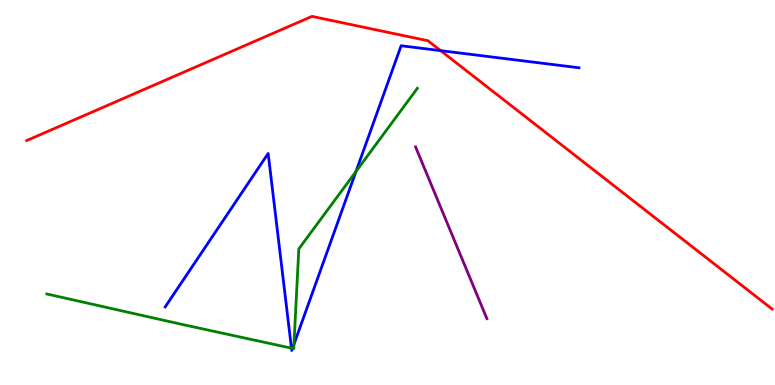[{'lines': ['blue', 'red'], 'intersections': [{'x': 5.69, 'y': 8.68}]}, {'lines': ['green', 'red'], 'intersections': []}, {'lines': ['purple', 'red'], 'intersections': []}, {'lines': ['blue', 'green'], 'intersections': [{'x': 3.76, 'y': 0.957}, {'x': 3.77, 'y': 0.951}, {'x': 3.79, 'y': 1.06}, {'x': 4.59, 'y': 5.55}]}, {'lines': ['blue', 'purple'], 'intersections': []}, {'lines': ['green', 'purple'], 'intersections': []}]